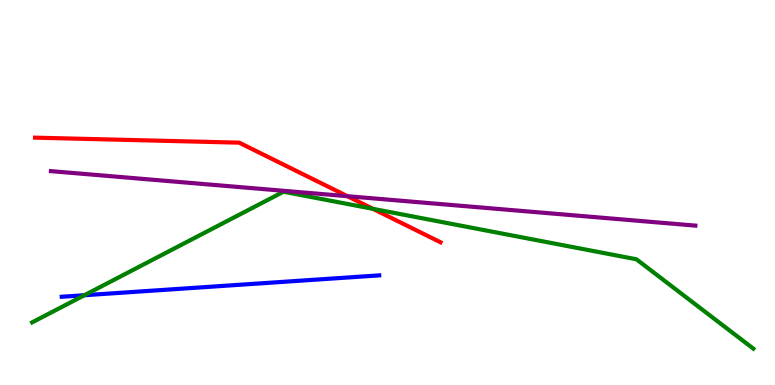[{'lines': ['blue', 'red'], 'intersections': []}, {'lines': ['green', 'red'], 'intersections': [{'x': 4.81, 'y': 4.58}]}, {'lines': ['purple', 'red'], 'intersections': [{'x': 4.48, 'y': 4.9}]}, {'lines': ['blue', 'green'], 'intersections': [{'x': 1.09, 'y': 2.33}]}, {'lines': ['blue', 'purple'], 'intersections': []}, {'lines': ['green', 'purple'], 'intersections': []}]